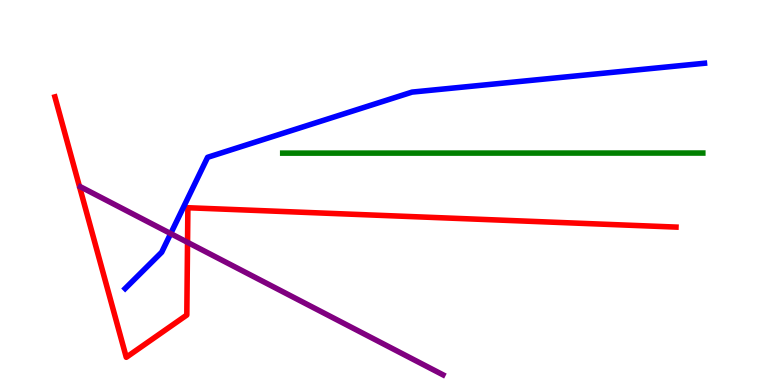[{'lines': ['blue', 'red'], 'intersections': []}, {'lines': ['green', 'red'], 'intersections': []}, {'lines': ['purple', 'red'], 'intersections': [{'x': 2.42, 'y': 3.71}]}, {'lines': ['blue', 'green'], 'intersections': []}, {'lines': ['blue', 'purple'], 'intersections': [{'x': 2.2, 'y': 3.93}]}, {'lines': ['green', 'purple'], 'intersections': []}]